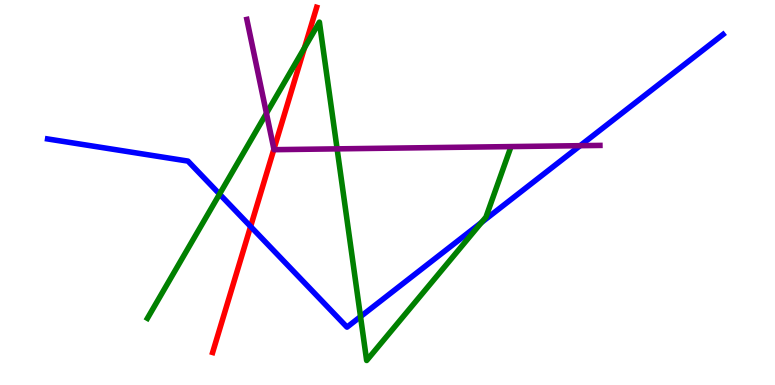[{'lines': ['blue', 'red'], 'intersections': [{'x': 3.23, 'y': 4.12}]}, {'lines': ['green', 'red'], 'intersections': [{'x': 3.93, 'y': 8.76}]}, {'lines': ['purple', 'red'], 'intersections': [{'x': 3.53, 'y': 6.13}]}, {'lines': ['blue', 'green'], 'intersections': [{'x': 2.83, 'y': 4.96}, {'x': 4.65, 'y': 1.78}, {'x': 6.21, 'y': 4.22}]}, {'lines': ['blue', 'purple'], 'intersections': [{'x': 7.49, 'y': 6.22}]}, {'lines': ['green', 'purple'], 'intersections': [{'x': 3.44, 'y': 7.06}, {'x': 4.35, 'y': 6.13}]}]